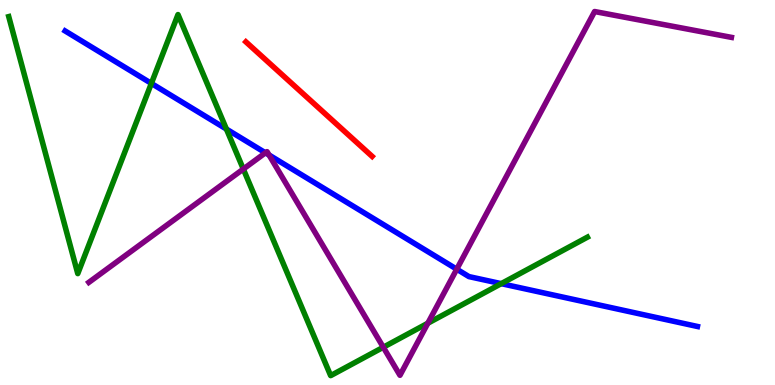[{'lines': ['blue', 'red'], 'intersections': []}, {'lines': ['green', 'red'], 'intersections': []}, {'lines': ['purple', 'red'], 'intersections': []}, {'lines': ['blue', 'green'], 'intersections': [{'x': 1.95, 'y': 7.83}, {'x': 2.92, 'y': 6.65}, {'x': 6.47, 'y': 2.63}]}, {'lines': ['blue', 'purple'], 'intersections': [{'x': 3.43, 'y': 6.03}, {'x': 3.47, 'y': 5.97}, {'x': 5.89, 'y': 3.01}]}, {'lines': ['green', 'purple'], 'intersections': [{'x': 3.14, 'y': 5.61}, {'x': 4.95, 'y': 0.981}, {'x': 5.52, 'y': 1.6}]}]